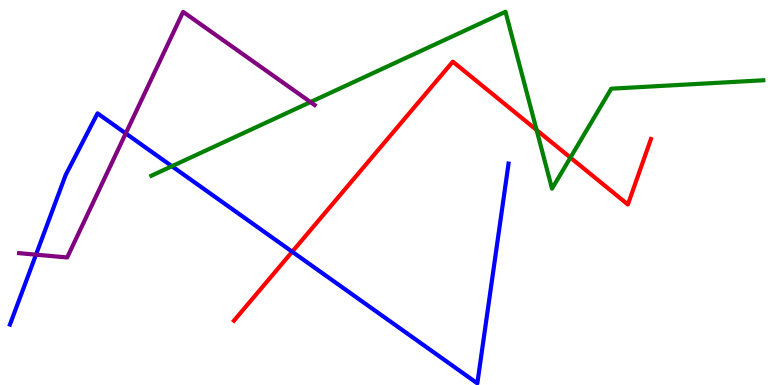[{'lines': ['blue', 'red'], 'intersections': [{'x': 3.77, 'y': 3.46}]}, {'lines': ['green', 'red'], 'intersections': [{'x': 6.92, 'y': 6.62}, {'x': 7.36, 'y': 5.91}]}, {'lines': ['purple', 'red'], 'intersections': []}, {'lines': ['blue', 'green'], 'intersections': [{'x': 2.22, 'y': 5.68}]}, {'lines': ['blue', 'purple'], 'intersections': [{'x': 0.464, 'y': 3.39}, {'x': 1.62, 'y': 6.53}]}, {'lines': ['green', 'purple'], 'intersections': [{'x': 4.01, 'y': 7.35}]}]